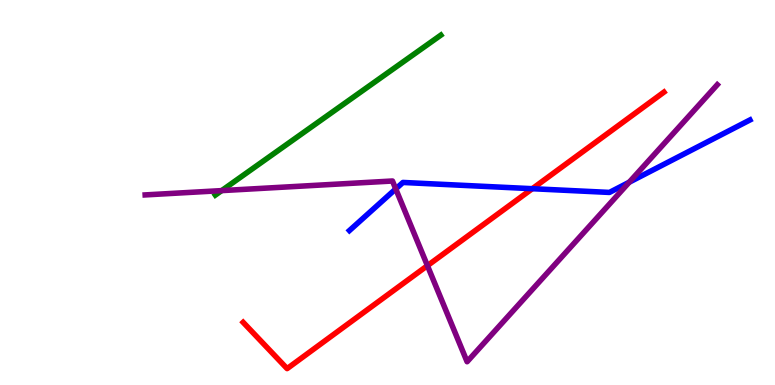[{'lines': ['blue', 'red'], 'intersections': [{'x': 6.87, 'y': 5.1}]}, {'lines': ['green', 'red'], 'intersections': []}, {'lines': ['purple', 'red'], 'intersections': [{'x': 5.52, 'y': 3.1}]}, {'lines': ['blue', 'green'], 'intersections': []}, {'lines': ['blue', 'purple'], 'intersections': [{'x': 5.11, 'y': 5.09}, {'x': 8.12, 'y': 5.27}]}, {'lines': ['green', 'purple'], 'intersections': [{'x': 2.86, 'y': 5.05}]}]